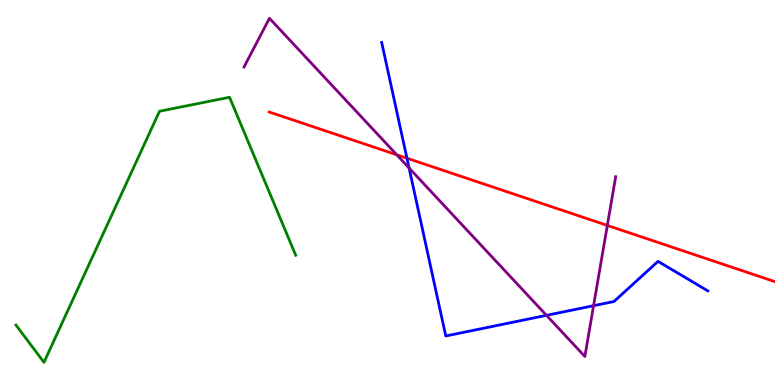[{'lines': ['blue', 'red'], 'intersections': [{'x': 5.25, 'y': 5.89}]}, {'lines': ['green', 'red'], 'intersections': []}, {'lines': ['purple', 'red'], 'intersections': [{'x': 5.12, 'y': 5.98}, {'x': 7.84, 'y': 4.14}]}, {'lines': ['blue', 'green'], 'intersections': []}, {'lines': ['blue', 'purple'], 'intersections': [{'x': 5.28, 'y': 5.64}, {'x': 7.05, 'y': 1.81}, {'x': 7.66, 'y': 2.06}]}, {'lines': ['green', 'purple'], 'intersections': []}]